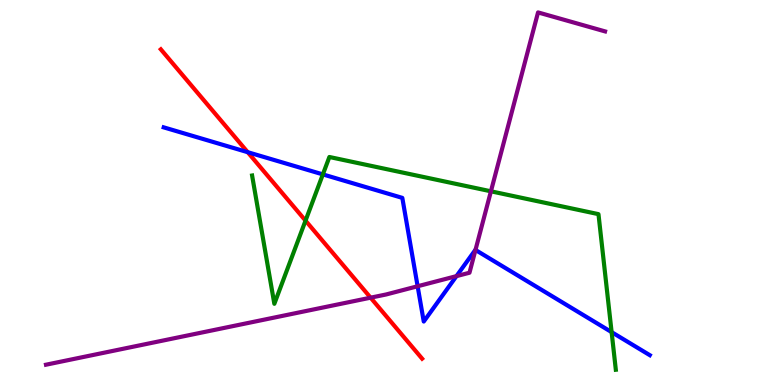[{'lines': ['blue', 'red'], 'intersections': [{'x': 3.2, 'y': 6.05}]}, {'lines': ['green', 'red'], 'intersections': [{'x': 3.94, 'y': 4.27}]}, {'lines': ['purple', 'red'], 'intersections': [{'x': 4.78, 'y': 2.27}]}, {'lines': ['blue', 'green'], 'intersections': [{'x': 4.17, 'y': 5.47}, {'x': 7.89, 'y': 1.37}]}, {'lines': ['blue', 'purple'], 'intersections': [{'x': 5.39, 'y': 2.56}, {'x': 5.89, 'y': 2.83}, {'x': 6.14, 'y': 3.51}]}, {'lines': ['green', 'purple'], 'intersections': [{'x': 6.33, 'y': 5.03}]}]